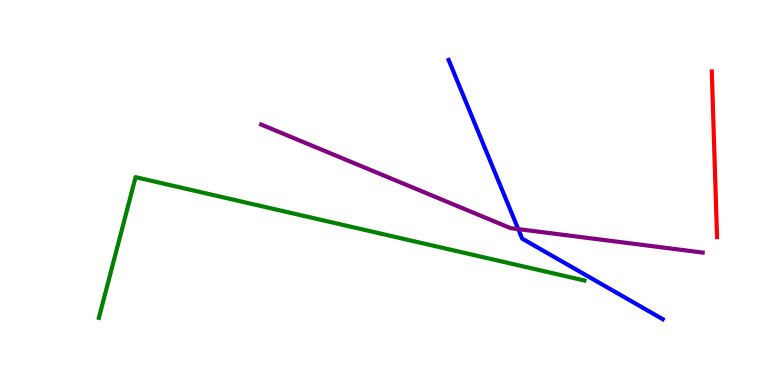[{'lines': ['blue', 'red'], 'intersections': []}, {'lines': ['green', 'red'], 'intersections': []}, {'lines': ['purple', 'red'], 'intersections': []}, {'lines': ['blue', 'green'], 'intersections': []}, {'lines': ['blue', 'purple'], 'intersections': [{'x': 6.69, 'y': 4.05}]}, {'lines': ['green', 'purple'], 'intersections': []}]